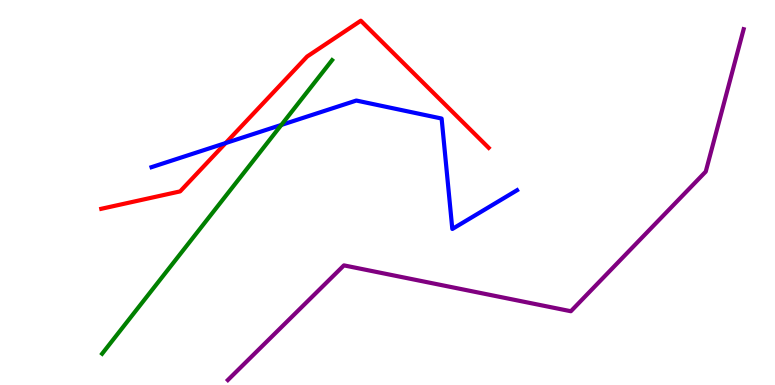[{'lines': ['blue', 'red'], 'intersections': [{'x': 2.91, 'y': 6.28}]}, {'lines': ['green', 'red'], 'intersections': []}, {'lines': ['purple', 'red'], 'intersections': []}, {'lines': ['blue', 'green'], 'intersections': [{'x': 3.63, 'y': 6.75}]}, {'lines': ['blue', 'purple'], 'intersections': []}, {'lines': ['green', 'purple'], 'intersections': []}]